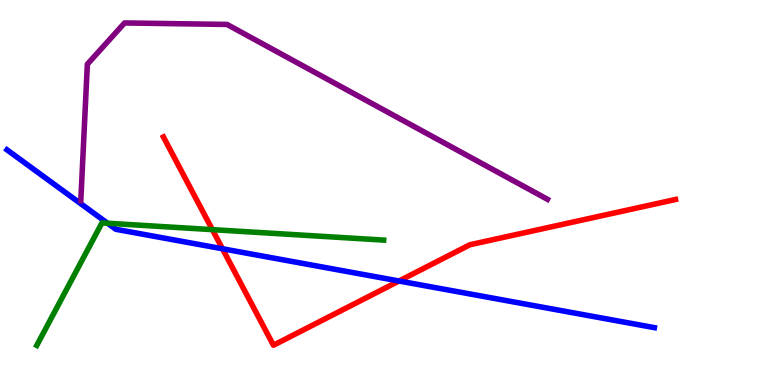[{'lines': ['blue', 'red'], 'intersections': [{'x': 2.87, 'y': 3.54}, {'x': 5.15, 'y': 2.7}]}, {'lines': ['green', 'red'], 'intersections': [{'x': 2.74, 'y': 4.04}]}, {'lines': ['purple', 'red'], 'intersections': []}, {'lines': ['blue', 'green'], 'intersections': [{'x': 1.39, 'y': 4.2}]}, {'lines': ['blue', 'purple'], 'intersections': []}, {'lines': ['green', 'purple'], 'intersections': []}]